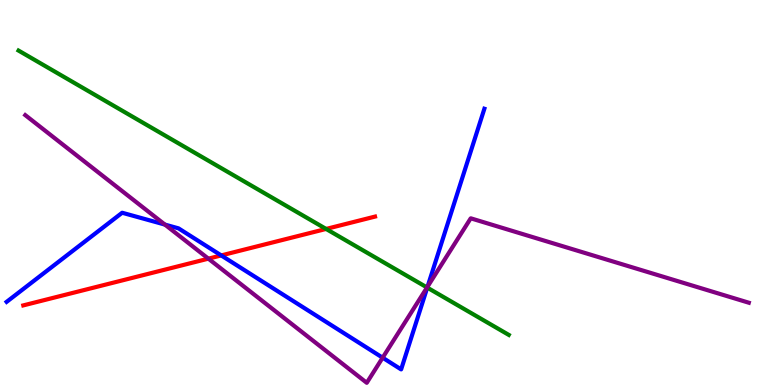[{'lines': ['blue', 'red'], 'intersections': [{'x': 2.85, 'y': 3.37}]}, {'lines': ['green', 'red'], 'intersections': [{'x': 4.21, 'y': 4.05}]}, {'lines': ['purple', 'red'], 'intersections': [{'x': 2.69, 'y': 3.28}]}, {'lines': ['blue', 'green'], 'intersections': [{'x': 5.51, 'y': 2.53}]}, {'lines': ['blue', 'purple'], 'intersections': [{'x': 2.13, 'y': 4.17}, {'x': 4.94, 'y': 0.709}, {'x': 5.52, 'y': 2.56}]}, {'lines': ['green', 'purple'], 'intersections': [{'x': 5.51, 'y': 2.53}]}]